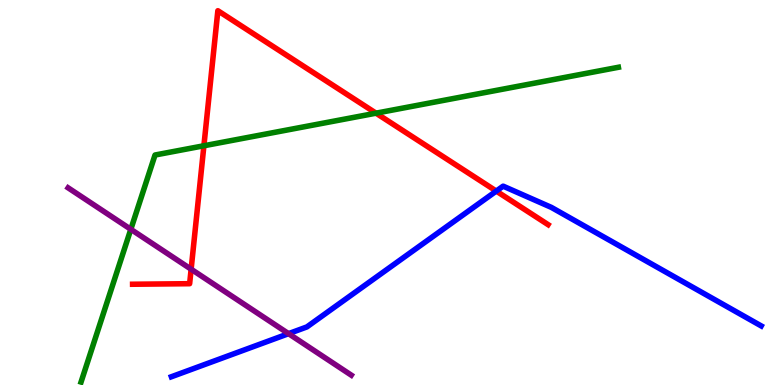[{'lines': ['blue', 'red'], 'intersections': [{'x': 6.4, 'y': 5.04}]}, {'lines': ['green', 'red'], 'intersections': [{'x': 2.63, 'y': 6.21}, {'x': 4.85, 'y': 7.06}]}, {'lines': ['purple', 'red'], 'intersections': [{'x': 2.47, 'y': 3.01}]}, {'lines': ['blue', 'green'], 'intersections': []}, {'lines': ['blue', 'purple'], 'intersections': [{'x': 3.72, 'y': 1.33}]}, {'lines': ['green', 'purple'], 'intersections': [{'x': 1.69, 'y': 4.04}]}]